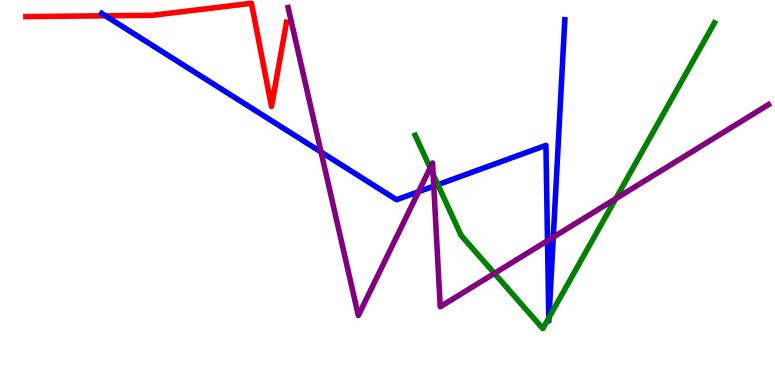[{'lines': ['blue', 'red'], 'intersections': [{'x': 1.36, 'y': 9.59}]}, {'lines': ['green', 'red'], 'intersections': []}, {'lines': ['purple', 'red'], 'intersections': []}, {'lines': ['blue', 'green'], 'intersections': [{'x': 5.65, 'y': 5.2}, {'x': 7.08, 'y': 1.74}, {'x': 7.08, 'y': 1.75}]}, {'lines': ['blue', 'purple'], 'intersections': [{'x': 4.14, 'y': 6.05}, {'x': 5.4, 'y': 5.02}, {'x': 5.6, 'y': 5.16}, {'x': 7.06, 'y': 3.75}, {'x': 7.14, 'y': 3.84}]}, {'lines': ['green', 'purple'], 'intersections': [{'x': 5.55, 'y': 5.64}, {'x': 5.59, 'y': 5.47}, {'x': 6.38, 'y': 2.9}, {'x': 7.94, 'y': 4.84}]}]